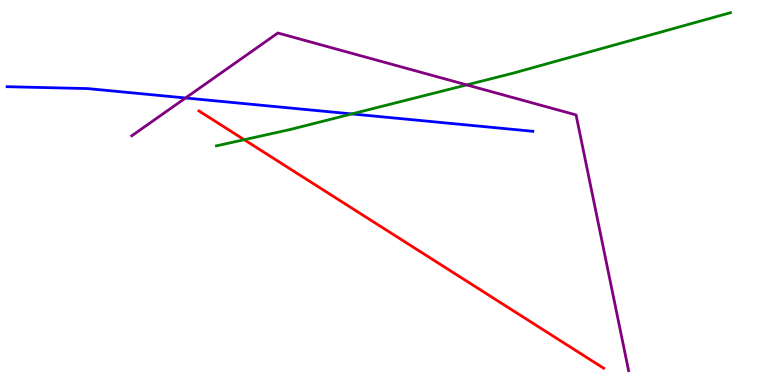[{'lines': ['blue', 'red'], 'intersections': []}, {'lines': ['green', 'red'], 'intersections': [{'x': 3.15, 'y': 6.37}]}, {'lines': ['purple', 'red'], 'intersections': []}, {'lines': ['blue', 'green'], 'intersections': [{'x': 4.54, 'y': 7.04}]}, {'lines': ['blue', 'purple'], 'intersections': [{'x': 2.39, 'y': 7.46}]}, {'lines': ['green', 'purple'], 'intersections': [{'x': 6.02, 'y': 7.8}]}]